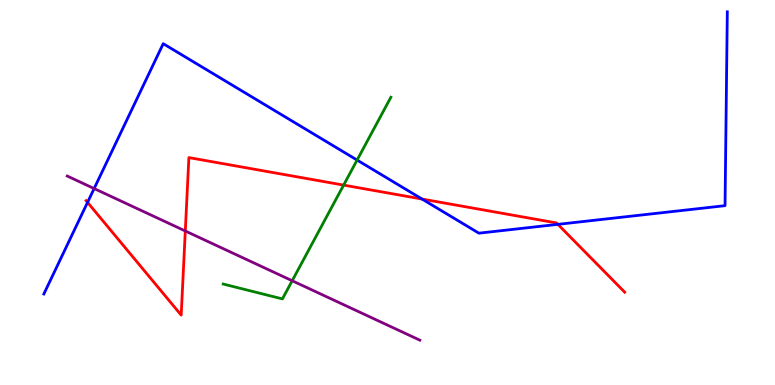[{'lines': ['blue', 'red'], 'intersections': [{'x': 1.13, 'y': 4.74}, {'x': 5.45, 'y': 4.83}, {'x': 7.2, 'y': 4.17}]}, {'lines': ['green', 'red'], 'intersections': [{'x': 4.43, 'y': 5.19}]}, {'lines': ['purple', 'red'], 'intersections': [{'x': 2.39, 'y': 4.0}]}, {'lines': ['blue', 'green'], 'intersections': [{'x': 4.61, 'y': 5.84}]}, {'lines': ['blue', 'purple'], 'intersections': [{'x': 1.21, 'y': 5.1}]}, {'lines': ['green', 'purple'], 'intersections': [{'x': 3.77, 'y': 2.71}]}]